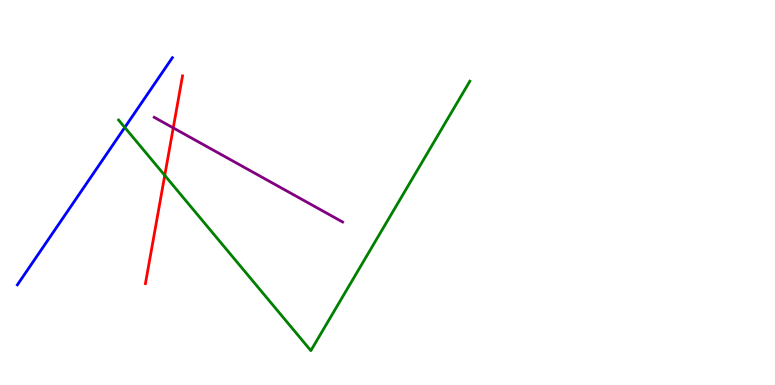[{'lines': ['blue', 'red'], 'intersections': []}, {'lines': ['green', 'red'], 'intersections': [{'x': 2.13, 'y': 5.44}]}, {'lines': ['purple', 'red'], 'intersections': [{'x': 2.24, 'y': 6.68}]}, {'lines': ['blue', 'green'], 'intersections': [{'x': 1.61, 'y': 6.69}]}, {'lines': ['blue', 'purple'], 'intersections': []}, {'lines': ['green', 'purple'], 'intersections': []}]